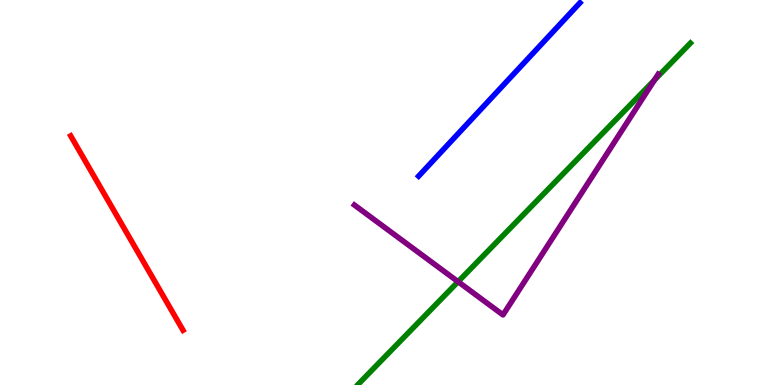[{'lines': ['blue', 'red'], 'intersections': []}, {'lines': ['green', 'red'], 'intersections': []}, {'lines': ['purple', 'red'], 'intersections': []}, {'lines': ['blue', 'green'], 'intersections': []}, {'lines': ['blue', 'purple'], 'intersections': []}, {'lines': ['green', 'purple'], 'intersections': [{'x': 5.91, 'y': 2.68}, {'x': 8.44, 'y': 7.92}]}]